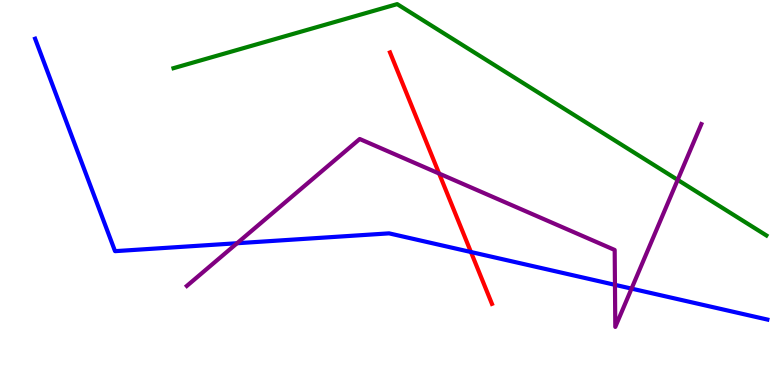[{'lines': ['blue', 'red'], 'intersections': [{'x': 6.08, 'y': 3.45}]}, {'lines': ['green', 'red'], 'intersections': []}, {'lines': ['purple', 'red'], 'intersections': [{'x': 5.67, 'y': 5.49}]}, {'lines': ['blue', 'green'], 'intersections': []}, {'lines': ['blue', 'purple'], 'intersections': [{'x': 3.06, 'y': 3.68}, {'x': 7.93, 'y': 2.6}, {'x': 8.15, 'y': 2.5}]}, {'lines': ['green', 'purple'], 'intersections': [{'x': 8.74, 'y': 5.33}]}]